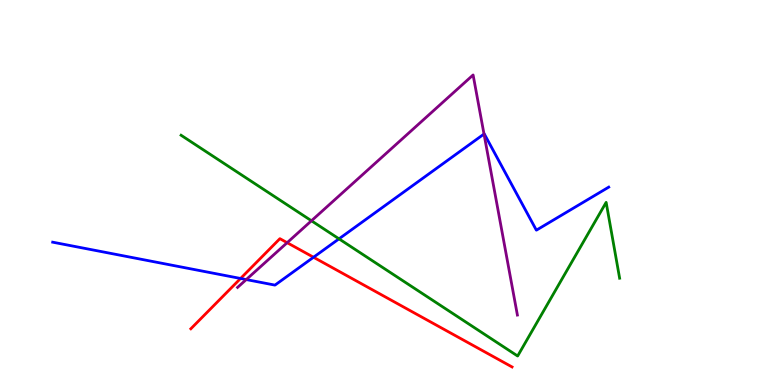[{'lines': ['blue', 'red'], 'intersections': [{'x': 3.1, 'y': 2.77}, {'x': 4.05, 'y': 3.32}]}, {'lines': ['green', 'red'], 'intersections': []}, {'lines': ['purple', 'red'], 'intersections': [{'x': 3.71, 'y': 3.7}]}, {'lines': ['blue', 'green'], 'intersections': [{'x': 4.37, 'y': 3.8}]}, {'lines': ['blue', 'purple'], 'intersections': [{'x': 3.18, 'y': 2.74}, {'x': 6.25, 'y': 6.52}]}, {'lines': ['green', 'purple'], 'intersections': [{'x': 4.02, 'y': 4.27}]}]